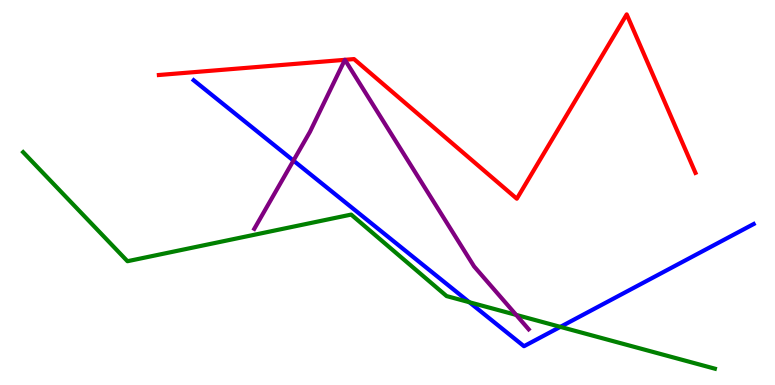[{'lines': ['blue', 'red'], 'intersections': []}, {'lines': ['green', 'red'], 'intersections': []}, {'lines': ['purple', 'red'], 'intersections': [{'x': 4.45, 'y': 8.45}, {'x': 4.45, 'y': 8.45}]}, {'lines': ['blue', 'green'], 'intersections': [{'x': 6.06, 'y': 2.15}, {'x': 7.23, 'y': 1.51}]}, {'lines': ['blue', 'purple'], 'intersections': [{'x': 3.79, 'y': 5.83}]}, {'lines': ['green', 'purple'], 'intersections': [{'x': 6.66, 'y': 1.82}]}]